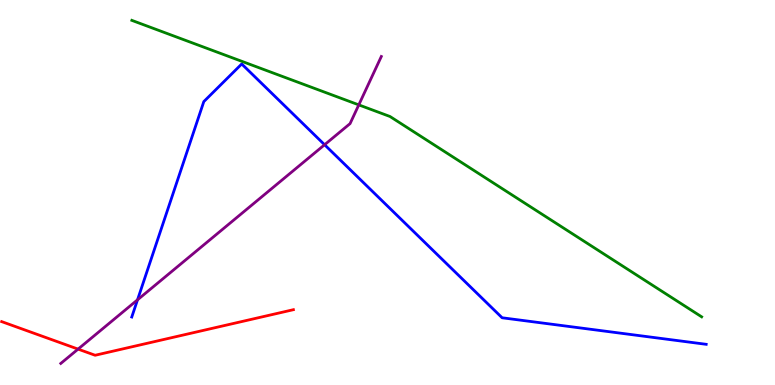[{'lines': ['blue', 'red'], 'intersections': []}, {'lines': ['green', 'red'], 'intersections': []}, {'lines': ['purple', 'red'], 'intersections': [{'x': 1.01, 'y': 0.932}]}, {'lines': ['blue', 'green'], 'intersections': []}, {'lines': ['blue', 'purple'], 'intersections': [{'x': 1.77, 'y': 2.21}, {'x': 4.19, 'y': 6.24}]}, {'lines': ['green', 'purple'], 'intersections': [{'x': 4.63, 'y': 7.28}]}]